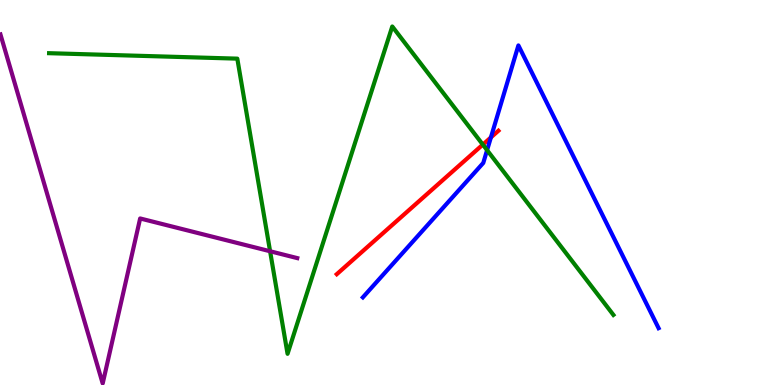[{'lines': ['blue', 'red'], 'intersections': [{'x': 6.33, 'y': 6.43}]}, {'lines': ['green', 'red'], 'intersections': [{'x': 6.23, 'y': 6.24}]}, {'lines': ['purple', 'red'], 'intersections': []}, {'lines': ['blue', 'green'], 'intersections': [{'x': 6.28, 'y': 6.1}]}, {'lines': ['blue', 'purple'], 'intersections': []}, {'lines': ['green', 'purple'], 'intersections': [{'x': 3.49, 'y': 3.47}]}]